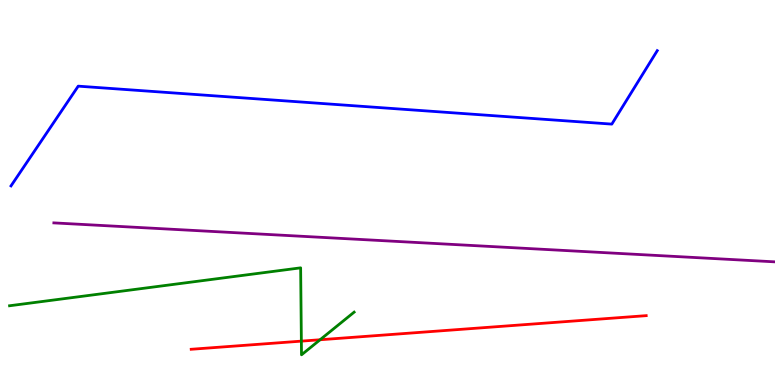[{'lines': ['blue', 'red'], 'intersections': []}, {'lines': ['green', 'red'], 'intersections': [{'x': 3.89, 'y': 1.14}, {'x': 4.13, 'y': 1.18}]}, {'lines': ['purple', 'red'], 'intersections': []}, {'lines': ['blue', 'green'], 'intersections': []}, {'lines': ['blue', 'purple'], 'intersections': []}, {'lines': ['green', 'purple'], 'intersections': []}]